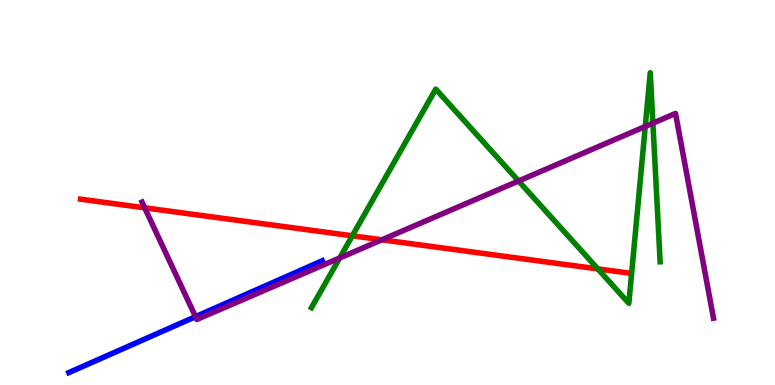[{'lines': ['blue', 'red'], 'intersections': []}, {'lines': ['green', 'red'], 'intersections': [{'x': 4.55, 'y': 3.88}, {'x': 7.71, 'y': 3.02}]}, {'lines': ['purple', 'red'], 'intersections': [{'x': 1.87, 'y': 4.6}, {'x': 4.93, 'y': 3.77}]}, {'lines': ['blue', 'green'], 'intersections': []}, {'lines': ['blue', 'purple'], 'intersections': [{'x': 2.52, 'y': 1.77}]}, {'lines': ['green', 'purple'], 'intersections': [{'x': 4.38, 'y': 3.3}, {'x': 6.69, 'y': 5.3}, {'x': 8.33, 'y': 6.72}, {'x': 8.42, 'y': 6.8}]}]